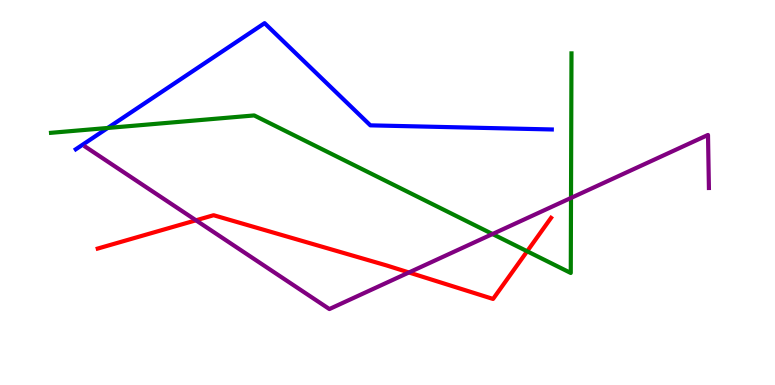[{'lines': ['blue', 'red'], 'intersections': []}, {'lines': ['green', 'red'], 'intersections': [{'x': 6.8, 'y': 3.47}]}, {'lines': ['purple', 'red'], 'intersections': [{'x': 2.53, 'y': 4.28}, {'x': 5.28, 'y': 2.92}]}, {'lines': ['blue', 'green'], 'intersections': [{'x': 1.39, 'y': 6.68}]}, {'lines': ['blue', 'purple'], 'intersections': []}, {'lines': ['green', 'purple'], 'intersections': [{'x': 6.36, 'y': 3.92}, {'x': 7.37, 'y': 4.86}]}]